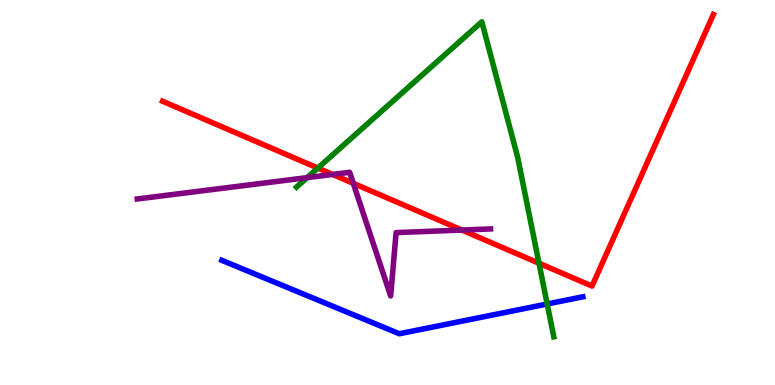[{'lines': ['blue', 'red'], 'intersections': []}, {'lines': ['green', 'red'], 'intersections': [{'x': 4.1, 'y': 5.63}, {'x': 6.95, 'y': 3.16}]}, {'lines': ['purple', 'red'], 'intersections': [{'x': 4.29, 'y': 5.47}, {'x': 4.56, 'y': 5.24}, {'x': 5.96, 'y': 4.02}]}, {'lines': ['blue', 'green'], 'intersections': [{'x': 7.06, 'y': 2.1}]}, {'lines': ['blue', 'purple'], 'intersections': []}, {'lines': ['green', 'purple'], 'intersections': [{'x': 3.96, 'y': 5.39}]}]